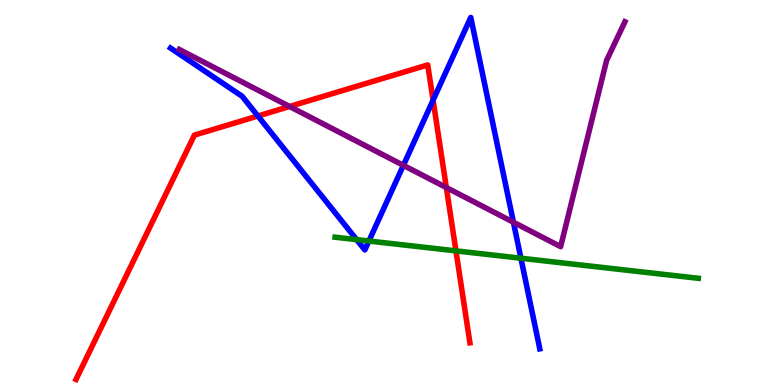[{'lines': ['blue', 'red'], 'intersections': [{'x': 3.33, 'y': 6.99}, {'x': 5.59, 'y': 7.4}]}, {'lines': ['green', 'red'], 'intersections': [{'x': 5.88, 'y': 3.48}]}, {'lines': ['purple', 'red'], 'intersections': [{'x': 3.74, 'y': 7.23}, {'x': 5.76, 'y': 5.13}]}, {'lines': ['blue', 'green'], 'intersections': [{'x': 4.6, 'y': 3.78}, {'x': 4.76, 'y': 3.74}, {'x': 6.72, 'y': 3.29}]}, {'lines': ['blue', 'purple'], 'intersections': [{'x': 5.2, 'y': 5.71}, {'x': 6.62, 'y': 4.23}]}, {'lines': ['green', 'purple'], 'intersections': []}]